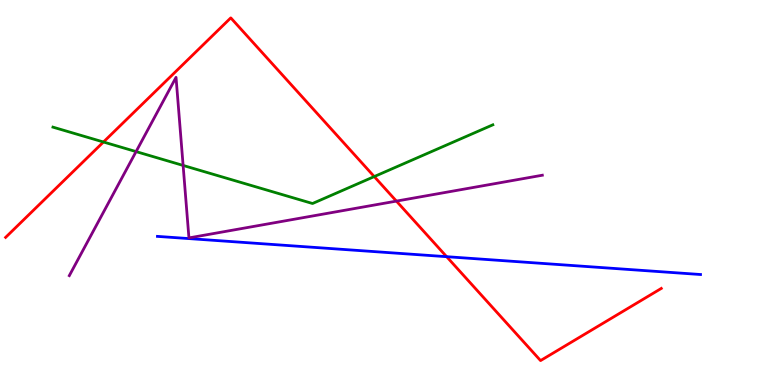[{'lines': ['blue', 'red'], 'intersections': [{'x': 5.76, 'y': 3.33}]}, {'lines': ['green', 'red'], 'intersections': [{'x': 1.33, 'y': 6.31}, {'x': 4.83, 'y': 5.41}]}, {'lines': ['purple', 'red'], 'intersections': [{'x': 5.11, 'y': 4.78}]}, {'lines': ['blue', 'green'], 'intersections': []}, {'lines': ['blue', 'purple'], 'intersections': []}, {'lines': ['green', 'purple'], 'intersections': [{'x': 1.76, 'y': 6.06}, {'x': 2.36, 'y': 5.7}]}]